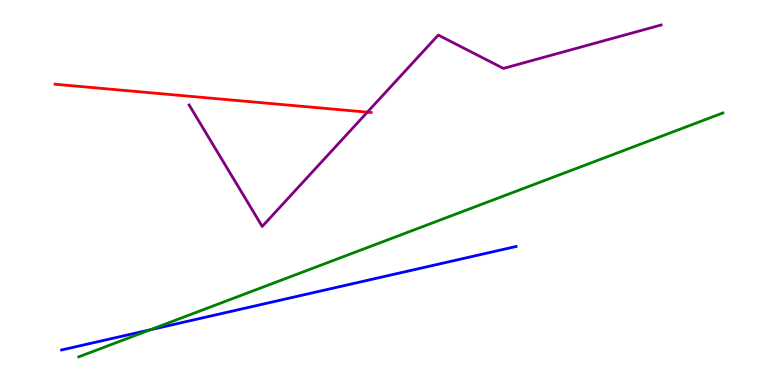[{'lines': ['blue', 'red'], 'intersections': []}, {'lines': ['green', 'red'], 'intersections': []}, {'lines': ['purple', 'red'], 'intersections': [{'x': 4.74, 'y': 7.09}]}, {'lines': ['blue', 'green'], 'intersections': [{'x': 1.94, 'y': 1.43}]}, {'lines': ['blue', 'purple'], 'intersections': []}, {'lines': ['green', 'purple'], 'intersections': []}]